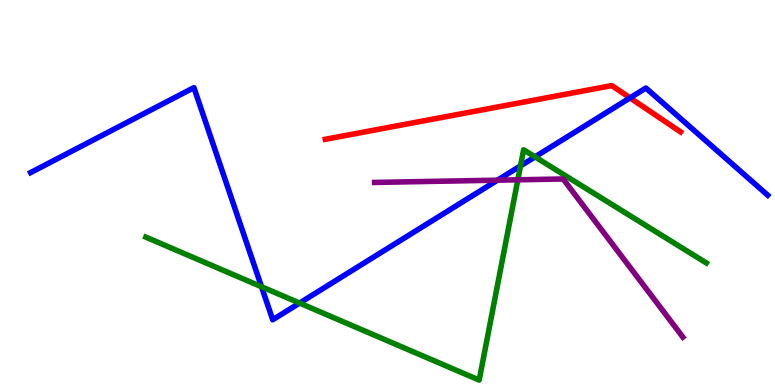[{'lines': ['blue', 'red'], 'intersections': [{'x': 8.13, 'y': 7.46}]}, {'lines': ['green', 'red'], 'intersections': []}, {'lines': ['purple', 'red'], 'intersections': []}, {'lines': ['blue', 'green'], 'intersections': [{'x': 3.37, 'y': 2.55}, {'x': 3.87, 'y': 2.13}, {'x': 6.72, 'y': 5.69}, {'x': 6.9, 'y': 5.93}]}, {'lines': ['blue', 'purple'], 'intersections': [{'x': 6.42, 'y': 5.32}]}, {'lines': ['green', 'purple'], 'intersections': [{'x': 6.68, 'y': 5.33}]}]